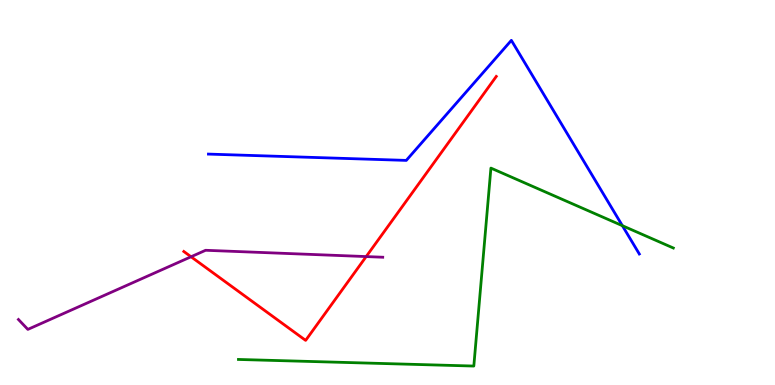[{'lines': ['blue', 'red'], 'intersections': []}, {'lines': ['green', 'red'], 'intersections': []}, {'lines': ['purple', 'red'], 'intersections': [{'x': 2.47, 'y': 3.33}, {'x': 4.72, 'y': 3.34}]}, {'lines': ['blue', 'green'], 'intersections': [{'x': 8.03, 'y': 4.14}]}, {'lines': ['blue', 'purple'], 'intersections': []}, {'lines': ['green', 'purple'], 'intersections': []}]